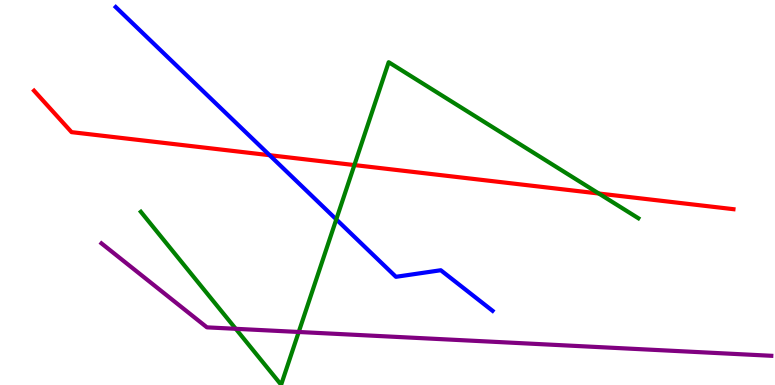[{'lines': ['blue', 'red'], 'intersections': [{'x': 3.48, 'y': 5.97}]}, {'lines': ['green', 'red'], 'intersections': [{'x': 4.57, 'y': 5.71}, {'x': 7.73, 'y': 4.97}]}, {'lines': ['purple', 'red'], 'intersections': []}, {'lines': ['blue', 'green'], 'intersections': [{'x': 4.34, 'y': 4.3}]}, {'lines': ['blue', 'purple'], 'intersections': []}, {'lines': ['green', 'purple'], 'intersections': [{'x': 3.04, 'y': 1.46}, {'x': 3.85, 'y': 1.38}]}]